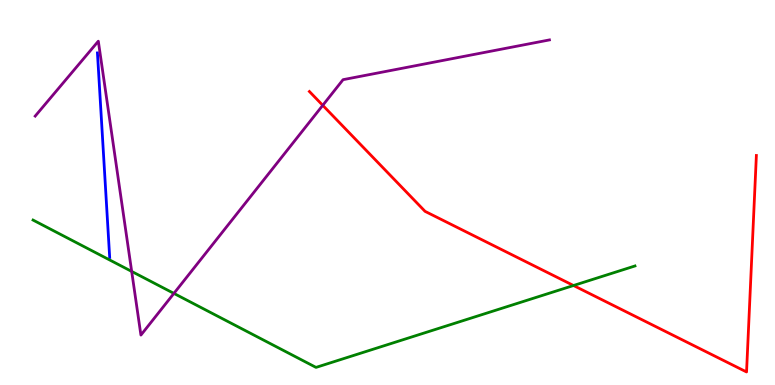[{'lines': ['blue', 'red'], 'intersections': []}, {'lines': ['green', 'red'], 'intersections': [{'x': 7.4, 'y': 2.58}]}, {'lines': ['purple', 'red'], 'intersections': [{'x': 4.16, 'y': 7.26}]}, {'lines': ['blue', 'green'], 'intersections': []}, {'lines': ['blue', 'purple'], 'intersections': []}, {'lines': ['green', 'purple'], 'intersections': [{'x': 1.7, 'y': 2.95}, {'x': 2.24, 'y': 2.38}]}]